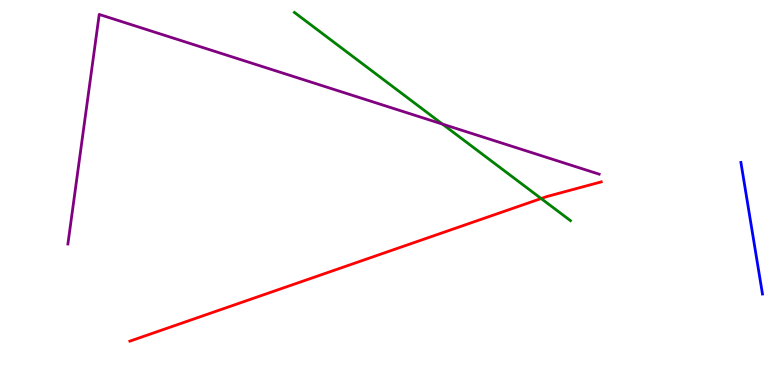[{'lines': ['blue', 'red'], 'intersections': []}, {'lines': ['green', 'red'], 'intersections': [{'x': 6.98, 'y': 4.84}]}, {'lines': ['purple', 'red'], 'intersections': []}, {'lines': ['blue', 'green'], 'intersections': []}, {'lines': ['blue', 'purple'], 'intersections': []}, {'lines': ['green', 'purple'], 'intersections': [{'x': 5.71, 'y': 6.78}]}]